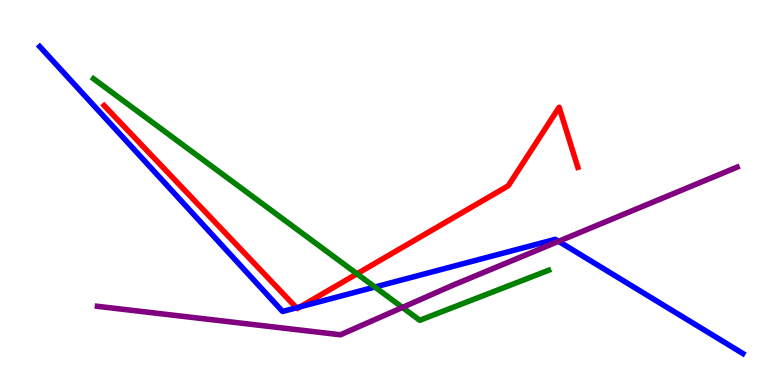[{'lines': ['blue', 'red'], 'intersections': [{'x': 3.83, 'y': 2.01}, {'x': 3.88, 'y': 2.03}]}, {'lines': ['green', 'red'], 'intersections': [{'x': 4.61, 'y': 2.89}]}, {'lines': ['purple', 'red'], 'intersections': []}, {'lines': ['blue', 'green'], 'intersections': [{'x': 4.84, 'y': 2.54}]}, {'lines': ['blue', 'purple'], 'intersections': [{'x': 7.21, 'y': 3.73}]}, {'lines': ['green', 'purple'], 'intersections': [{'x': 5.19, 'y': 2.01}]}]